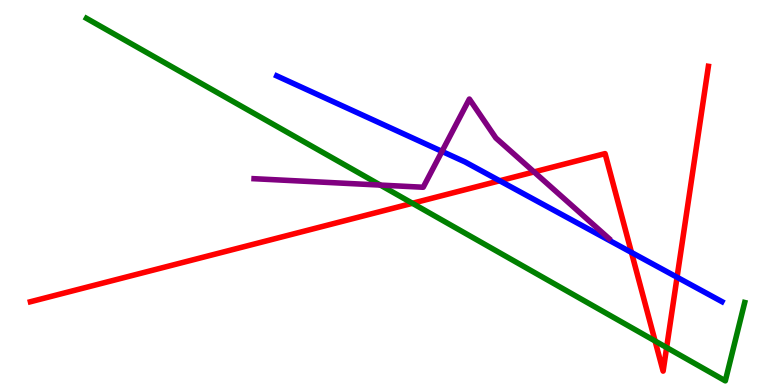[{'lines': ['blue', 'red'], 'intersections': [{'x': 6.45, 'y': 5.3}, {'x': 8.15, 'y': 3.44}, {'x': 8.74, 'y': 2.8}]}, {'lines': ['green', 'red'], 'intersections': [{'x': 5.32, 'y': 4.72}, {'x': 8.45, 'y': 1.14}, {'x': 8.6, 'y': 0.973}]}, {'lines': ['purple', 'red'], 'intersections': [{'x': 6.89, 'y': 5.53}]}, {'lines': ['blue', 'green'], 'intersections': []}, {'lines': ['blue', 'purple'], 'intersections': [{'x': 5.7, 'y': 6.07}]}, {'lines': ['green', 'purple'], 'intersections': [{'x': 4.91, 'y': 5.19}]}]